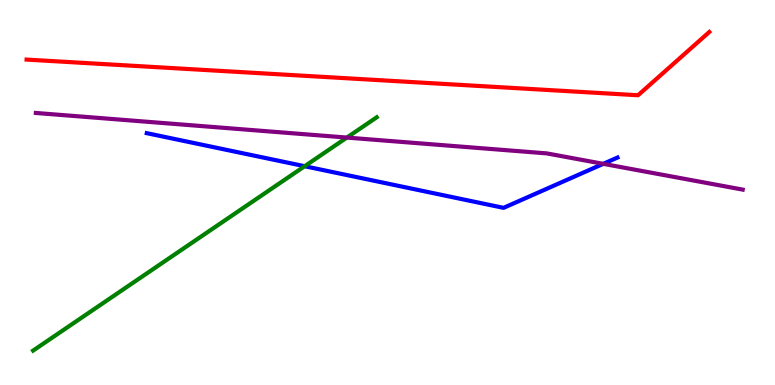[{'lines': ['blue', 'red'], 'intersections': []}, {'lines': ['green', 'red'], 'intersections': []}, {'lines': ['purple', 'red'], 'intersections': []}, {'lines': ['blue', 'green'], 'intersections': [{'x': 3.93, 'y': 5.68}]}, {'lines': ['blue', 'purple'], 'intersections': [{'x': 7.78, 'y': 5.74}]}, {'lines': ['green', 'purple'], 'intersections': [{'x': 4.48, 'y': 6.43}]}]